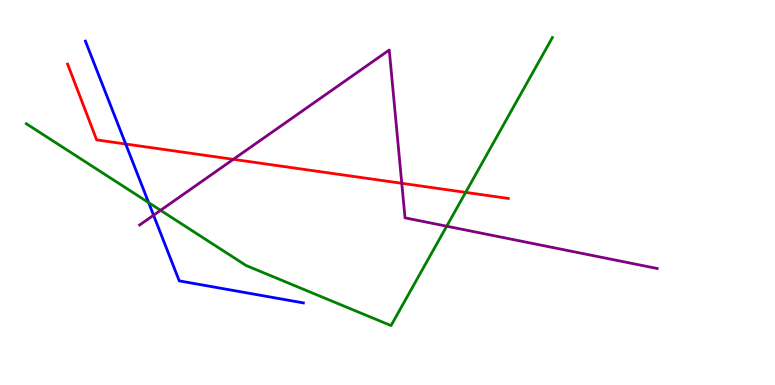[{'lines': ['blue', 'red'], 'intersections': [{'x': 1.62, 'y': 6.26}]}, {'lines': ['green', 'red'], 'intersections': [{'x': 6.01, 'y': 5.0}]}, {'lines': ['purple', 'red'], 'intersections': [{'x': 3.01, 'y': 5.86}, {'x': 5.18, 'y': 5.24}]}, {'lines': ['blue', 'green'], 'intersections': [{'x': 1.92, 'y': 4.74}]}, {'lines': ['blue', 'purple'], 'intersections': [{'x': 1.98, 'y': 4.41}]}, {'lines': ['green', 'purple'], 'intersections': [{'x': 2.07, 'y': 4.54}, {'x': 5.76, 'y': 4.12}]}]